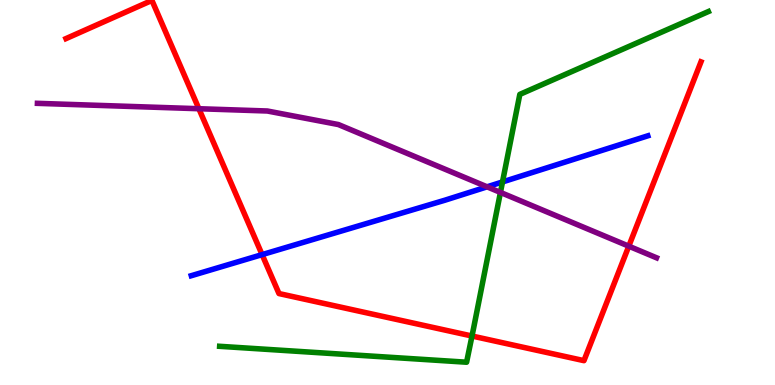[{'lines': ['blue', 'red'], 'intersections': [{'x': 3.38, 'y': 3.39}]}, {'lines': ['green', 'red'], 'intersections': [{'x': 6.09, 'y': 1.27}]}, {'lines': ['purple', 'red'], 'intersections': [{'x': 2.57, 'y': 7.18}, {'x': 8.11, 'y': 3.61}]}, {'lines': ['blue', 'green'], 'intersections': [{'x': 6.48, 'y': 5.27}]}, {'lines': ['blue', 'purple'], 'intersections': [{'x': 6.28, 'y': 5.15}]}, {'lines': ['green', 'purple'], 'intersections': [{'x': 6.46, 'y': 5.0}]}]